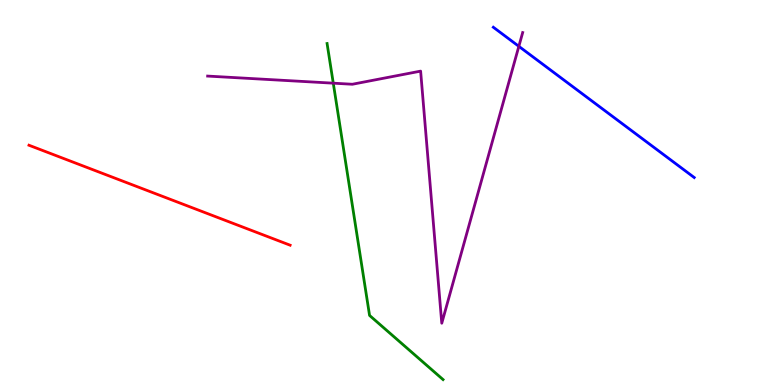[{'lines': ['blue', 'red'], 'intersections': []}, {'lines': ['green', 'red'], 'intersections': []}, {'lines': ['purple', 'red'], 'intersections': []}, {'lines': ['blue', 'green'], 'intersections': []}, {'lines': ['blue', 'purple'], 'intersections': [{'x': 6.69, 'y': 8.8}]}, {'lines': ['green', 'purple'], 'intersections': [{'x': 4.3, 'y': 7.84}]}]